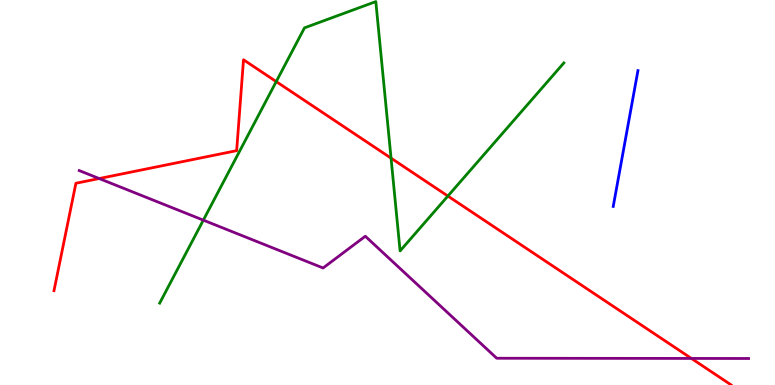[{'lines': ['blue', 'red'], 'intersections': []}, {'lines': ['green', 'red'], 'intersections': [{'x': 3.56, 'y': 7.88}, {'x': 5.05, 'y': 5.89}, {'x': 5.78, 'y': 4.91}]}, {'lines': ['purple', 'red'], 'intersections': [{'x': 1.28, 'y': 5.36}, {'x': 8.92, 'y': 0.69}]}, {'lines': ['blue', 'green'], 'intersections': []}, {'lines': ['blue', 'purple'], 'intersections': []}, {'lines': ['green', 'purple'], 'intersections': [{'x': 2.62, 'y': 4.28}]}]